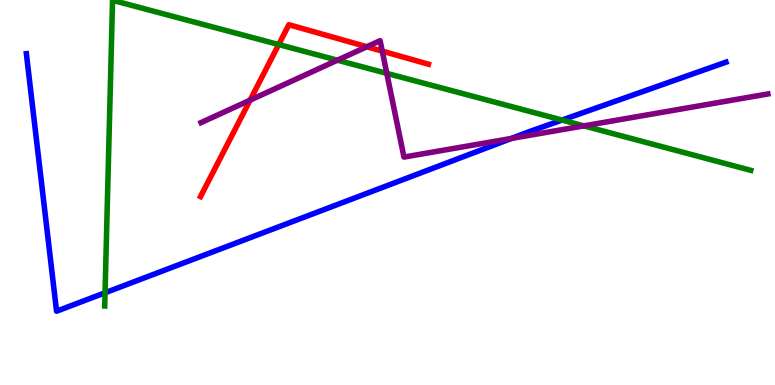[{'lines': ['blue', 'red'], 'intersections': []}, {'lines': ['green', 'red'], 'intersections': [{'x': 3.6, 'y': 8.84}]}, {'lines': ['purple', 'red'], 'intersections': [{'x': 3.23, 'y': 7.4}, {'x': 4.73, 'y': 8.79}, {'x': 4.93, 'y': 8.67}]}, {'lines': ['blue', 'green'], 'intersections': [{'x': 1.36, 'y': 2.39}, {'x': 7.25, 'y': 6.88}]}, {'lines': ['blue', 'purple'], 'intersections': [{'x': 6.6, 'y': 6.4}]}, {'lines': ['green', 'purple'], 'intersections': [{'x': 4.35, 'y': 8.44}, {'x': 4.99, 'y': 8.09}, {'x': 7.53, 'y': 6.73}]}]